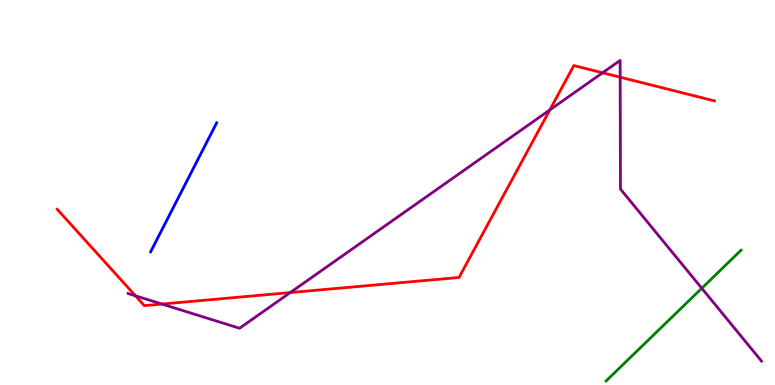[{'lines': ['blue', 'red'], 'intersections': []}, {'lines': ['green', 'red'], 'intersections': []}, {'lines': ['purple', 'red'], 'intersections': [{'x': 1.75, 'y': 2.32}, {'x': 2.09, 'y': 2.1}, {'x': 3.75, 'y': 2.4}, {'x': 7.09, 'y': 7.14}, {'x': 7.78, 'y': 8.11}, {'x': 8.0, 'y': 7.99}]}, {'lines': ['blue', 'green'], 'intersections': []}, {'lines': ['blue', 'purple'], 'intersections': []}, {'lines': ['green', 'purple'], 'intersections': [{'x': 9.06, 'y': 2.51}]}]